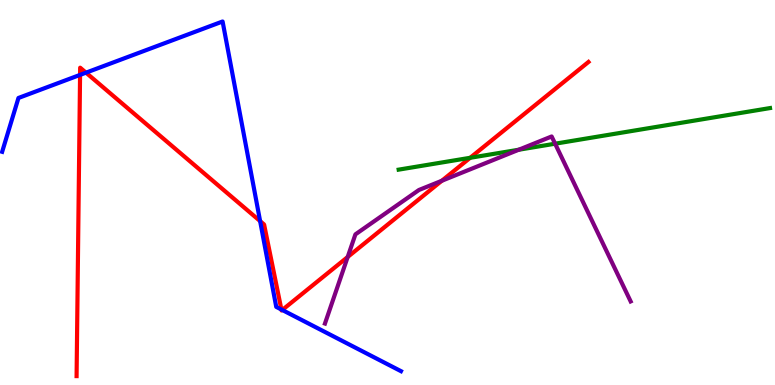[{'lines': ['blue', 'red'], 'intersections': [{'x': 1.03, 'y': 8.05}, {'x': 1.11, 'y': 8.11}, {'x': 3.36, 'y': 4.26}, {'x': 3.63, 'y': 1.96}, {'x': 3.64, 'y': 1.95}]}, {'lines': ['green', 'red'], 'intersections': [{'x': 6.07, 'y': 5.9}]}, {'lines': ['purple', 'red'], 'intersections': [{'x': 4.49, 'y': 3.32}, {'x': 5.7, 'y': 5.3}]}, {'lines': ['blue', 'green'], 'intersections': []}, {'lines': ['blue', 'purple'], 'intersections': []}, {'lines': ['green', 'purple'], 'intersections': [{'x': 6.69, 'y': 6.11}, {'x': 7.16, 'y': 6.27}]}]